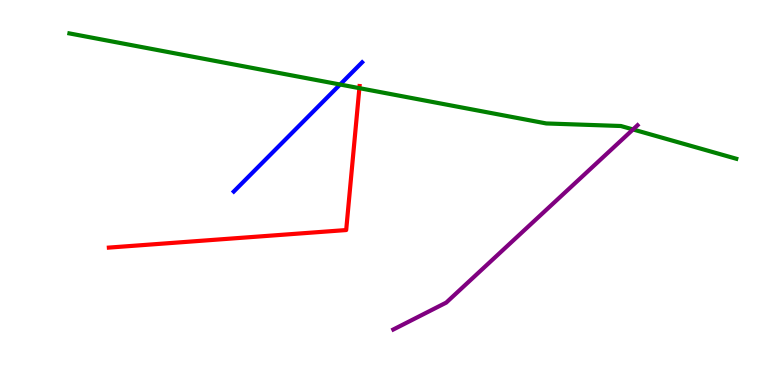[{'lines': ['blue', 'red'], 'intersections': []}, {'lines': ['green', 'red'], 'intersections': [{'x': 4.64, 'y': 7.71}]}, {'lines': ['purple', 'red'], 'intersections': []}, {'lines': ['blue', 'green'], 'intersections': [{'x': 4.39, 'y': 7.8}]}, {'lines': ['blue', 'purple'], 'intersections': []}, {'lines': ['green', 'purple'], 'intersections': [{'x': 8.17, 'y': 6.64}]}]